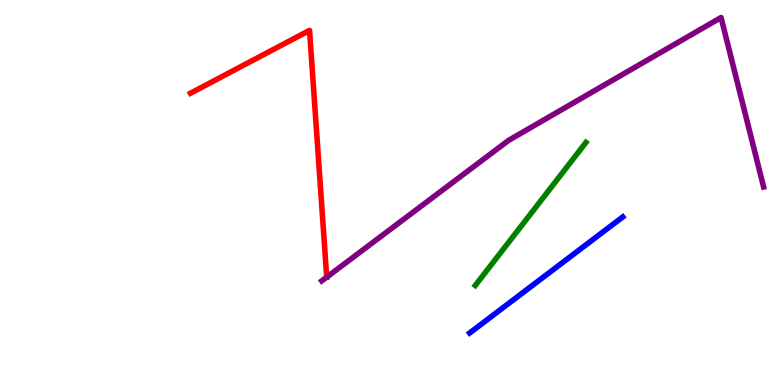[{'lines': ['blue', 'red'], 'intersections': []}, {'lines': ['green', 'red'], 'intersections': []}, {'lines': ['purple', 'red'], 'intersections': [{'x': 4.22, 'y': 2.8}]}, {'lines': ['blue', 'green'], 'intersections': []}, {'lines': ['blue', 'purple'], 'intersections': []}, {'lines': ['green', 'purple'], 'intersections': []}]